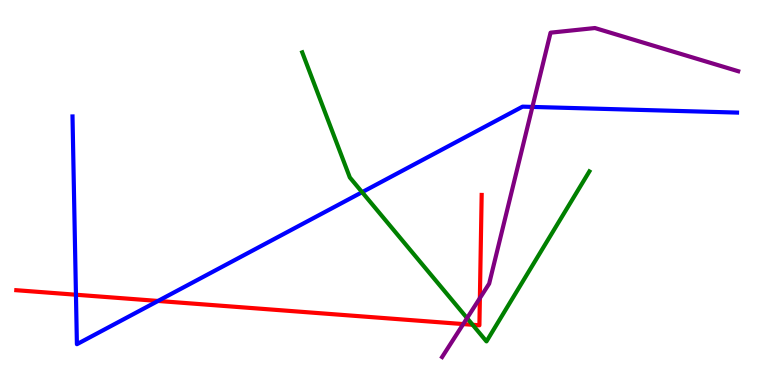[{'lines': ['blue', 'red'], 'intersections': [{'x': 0.98, 'y': 2.34}, {'x': 2.04, 'y': 2.18}]}, {'lines': ['green', 'red'], 'intersections': [{'x': 6.1, 'y': 1.56}]}, {'lines': ['purple', 'red'], 'intersections': [{'x': 5.98, 'y': 1.58}, {'x': 6.19, 'y': 2.26}]}, {'lines': ['blue', 'green'], 'intersections': [{'x': 4.67, 'y': 5.01}]}, {'lines': ['blue', 'purple'], 'intersections': [{'x': 6.87, 'y': 7.22}]}, {'lines': ['green', 'purple'], 'intersections': [{'x': 6.03, 'y': 1.74}]}]